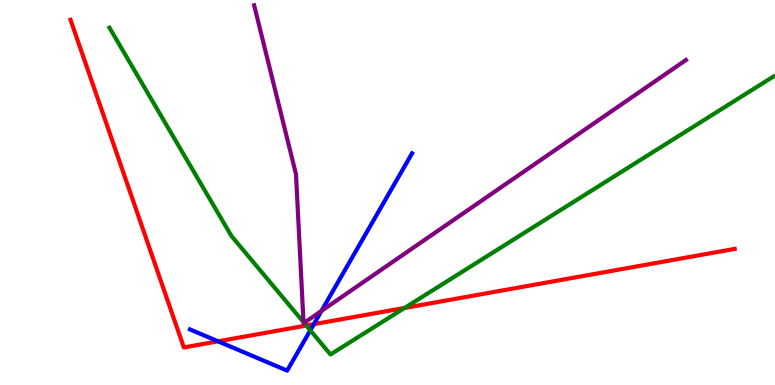[{'lines': ['blue', 'red'], 'intersections': [{'x': 2.81, 'y': 1.13}, {'x': 4.05, 'y': 1.58}]}, {'lines': ['green', 'red'], 'intersections': [{'x': 3.95, 'y': 1.54}, {'x': 5.22, 'y': 2.0}]}, {'lines': ['purple', 'red'], 'intersections': []}, {'lines': ['blue', 'green'], 'intersections': [{'x': 4.0, 'y': 1.42}]}, {'lines': ['blue', 'purple'], 'intersections': [{'x': 4.15, 'y': 1.92}]}, {'lines': ['green', 'purple'], 'intersections': [{'x': 3.92, 'y': 1.63}, {'x': 3.92, 'y': 1.61}]}]